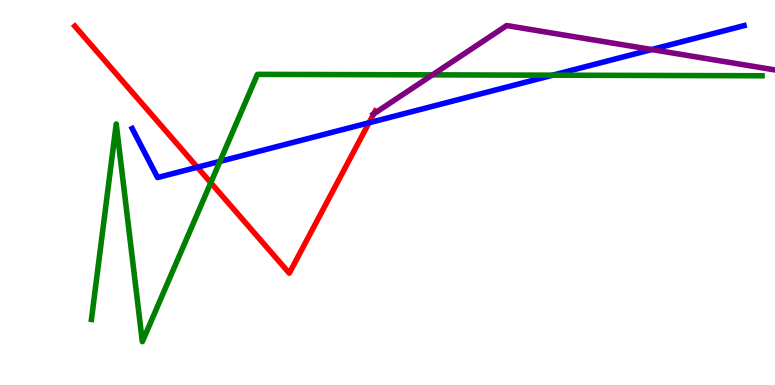[{'lines': ['blue', 'red'], 'intersections': [{'x': 2.55, 'y': 5.66}, {'x': 4.76, 'y': 6.81}]}, {'lines': ['green', 'red'], 'intersections': [{'x': 2.72, 'y': 5.25}]}, {'lines': ['purple', 'red'], 'intersections': [{'x': 4.82, 'y': 7.04}]}, {'lines': ['blue', 'green'], 'intersections': [{'x': 2.84, 'y': 5.81}, {'x': 7.13, 'y': 8.05}]}, {'lines': ['blue', 'purple'], 'intersections': [{'x': 8.41, 'y': 8.71}]}, {'lines': ['green', 'purple'], 'intersections': [{'x': 5.58, 'y': 8.06}]}]